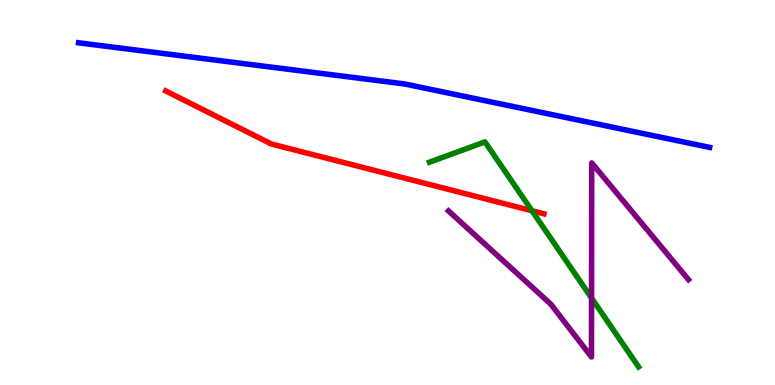[{'lines': ['blue', 'red'], 'intersections': []}, {'lines': ['green', 'red'], 'intersections': [{'x': 6.86, 'y': 4.53}]}, {'lines': ['purple', 'red'], 'intersections': []}, {'lines': ['blue', 'green'], 'intersections': []}, {'lines': ['blue', 'purple'], 'intersections': []}, {'lines': ['green', 'purple'], 'intersections': [{'x': 7.63, 'y': 2.26}]}]